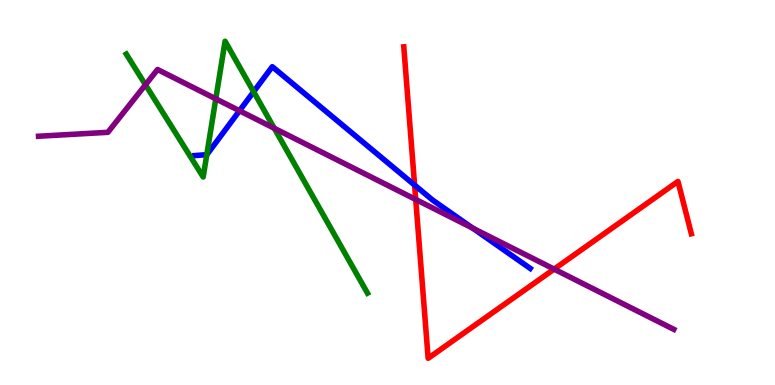[{'lines': ['blue', 'red'], 'intersections': [{'x': 5.35, 'y': 5.19}]}, {'lines': ['green', 'red'], 'intersections': []}, {'lines': ['purple', 'red'], 'intersections': [{'x': 5.36, 'y': 4.82}, {'x': 7.15, 'y': 3.01}]}, {'lines': ['blue', 'green'], 'intersections': [{'x': 2.67, 'y': 5.98}, {'x': 3.27, 'y': 7.62}]}, {'lines': ['blue', 'purple'], 'intersections': [{'x': 3.09, 'y': 7.12}, {'x': 6.1, 'y': 4.07}]}, {'lines': ['green', 'purple'], 'intersections': [{'x': 1.88, 'y': 7.8}, {'x': 2.78, 'y': 7.43}, {'x': 3.54, 'y': 6.67}]}]